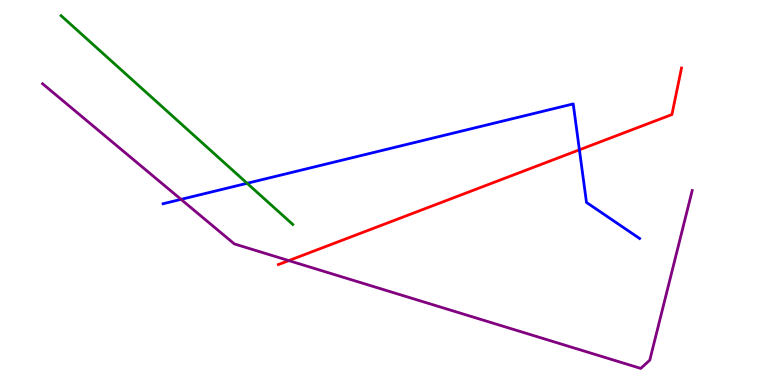[{'lines': ['blue', 'red'], 'intersections': [{'x': 7.48, 'y': 6.11}]}, {'lines': ['green', 'red'], 'intersections': []}, {'lines': ['purple', 'red'], 'intersections': [{'x': 3.73, 'y': 3.23}]}, {'lines': ['blue', 'green'], 'intersections': [{'x': 3.19, 'y': 5.24}]}, {'lines': ['blue', 'purple'], 'intersections': [{'x': 2.34, 'y': 4.82}]}, {'lines': ['green', 'purple'], 'intersections': []}]